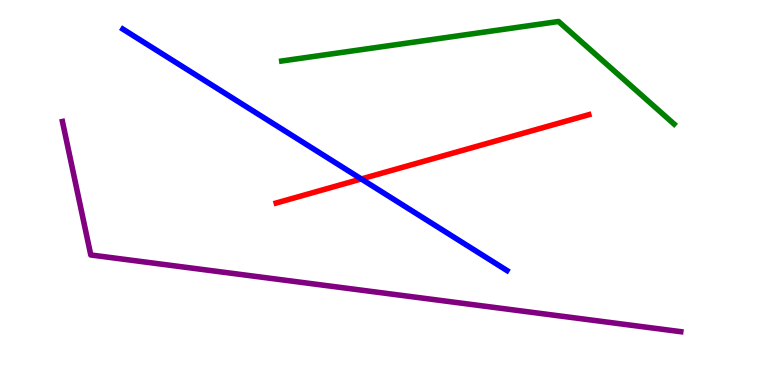[{'lines': ['blue', 'red'], 'intersections': [{'x': 4.66, 'y': 5.35}]}, {'lines': ['green', 'red'], 'intersections': []}, {'lines': ['purple', 'red'], 'intersections': []}, {'lines': ['blue', 'green'], 'intersections': []}, {'lines': ['blue', 'purple'], 'intersections': []}, {'lines': ['green', 'purple'], 'intersections': []}]